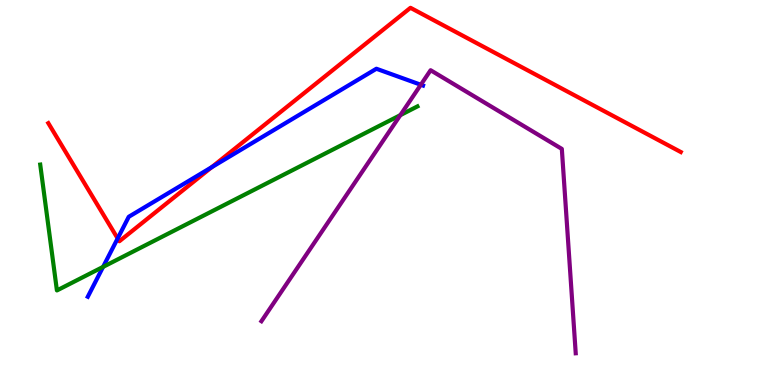[{'lines': ['blue', 'red'], 'intersections': [{'x': 1.52, 'y': 3.81}, {'x': 2.73, 'y': 5.66}]}, {'lines': ['green', 'red'], 'intersections': []}, {'lines': ['purple', 'red'], 'intersections': []}, {'lines': ['blue', 'green'], 'intersections': [{'x': 1.33, 'y': 3.07}]}, {'lines': ['blue', 'purple'], 'intersections': [{'x': 5.43, 'y': 7.8}]}, {'lines': ['green', 'purple'], 'intersections': [{'x': 5.17, 'y': 7.01}]}]